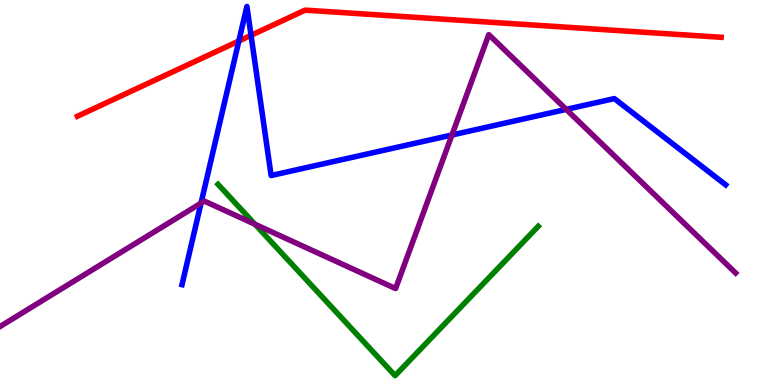[{'lines': ['blue', 'red'], 'intersections': [{'x': 3.08, 'y': 8.93}, {'x': 3.24, 'y': 9.08}]}, {'lines': ['green', 'red'], 'intersections': []}, {'lines': ['purple', 'red'], 'intersections': []}, {'lines': ['blue', 'green'], 'intersections': []}, {'lines': ['blue', 'purple'], 'intersections': [{'x': 2.59, 'y': 4.72}, {'x': 5.83, 'y': 6.49}, {'x': 7.31, 'y': 7.16}]}, {'lines': ['green', 'purple'], 'intersections': [{'x': 3.29, 'y': 4.18}]}]